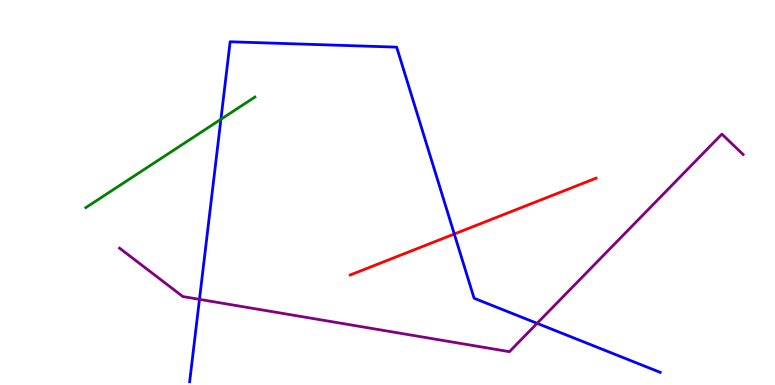[{'lines': ['blue', 'red'], 'intersections': [{'x': 5.86, 'y': 3.92}]}, {'lines': ['green', 'red'], 'intersections': []}, {'lines': ['purple', 'red'], 'intersections': []}, {'lines': ['blue', 'green'], 'intersections': [{'x': 2.85, 'y': 6.9}]}, {'lines': ['blue', 'purple'], 'intersections': [{'x': 2.57, 'y': 2.22}, {'x': 6.93, 'y': 1.6}]}, {'lines': ['green', 'purple'], 'intersections': []}]